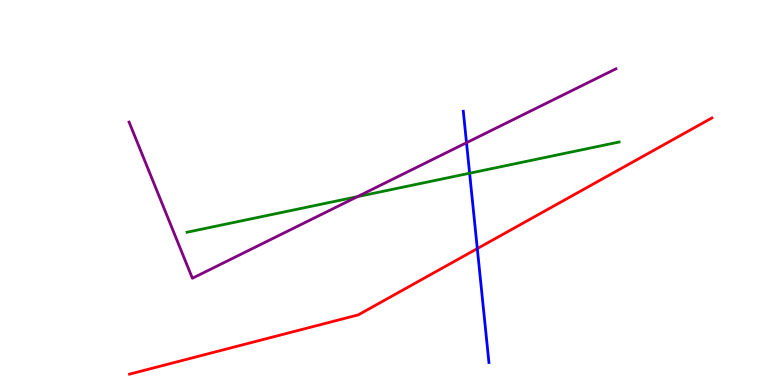[{'lines': ['blue', 'red'], 'intersections': [{'x': 6.16, 'y': 3.54}]}, {'lines': ['green', 'red'], 'intersections': []}, {'lines': ['purple', 'red'], 'intersections': []}, {'lines': ['blue', 'green'], 'intersections': [{'x': 6.06, 'y': 5.5}]}, {'lines': ['blue', 'purple'], 'intersections': [{'x': 6.02, 'y': 6.29}]}, {'lines': ['green', 'purple'], 'intersections': [{'x': 4.61, 'y': 4.89}]}]